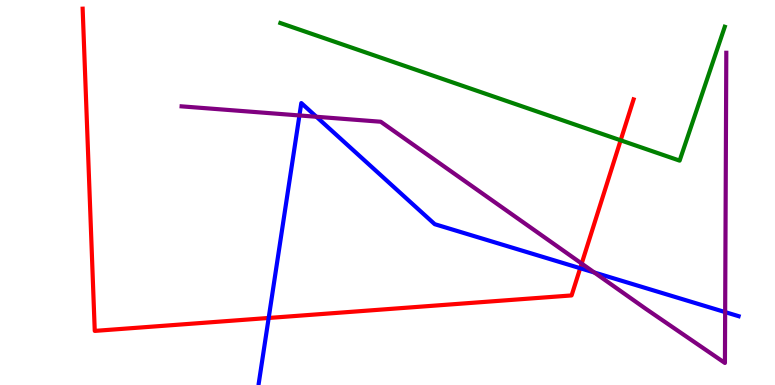[{'lines': ['blue', 'red'], 'intersections': [{'x': 3.47, 'y': 1.74}, {'x': 7.49, 'y': 3.03}]}, {'lines': ['green', 'red'], 'intersections': [{'x': 8.01, 'y': 6.36}]}, {'lines': ['purple', 'red'], 'intersections': [{'x': 7.51, 'y': 3.15}]}, {'lines': ['blue', 'green'], 'intersections': []}, {'lines': ['blue', 'purple'], 'intersections': [{'x': 3.86, 'y': 7.0}, {'x': 4.08, 'y': 6.97}, {'x': 7.67, 'y': 2.92}, {'x': 9.36, 'y': 1.89}]}, {'lines': ['green', 'purple'], 'intersections': []}]